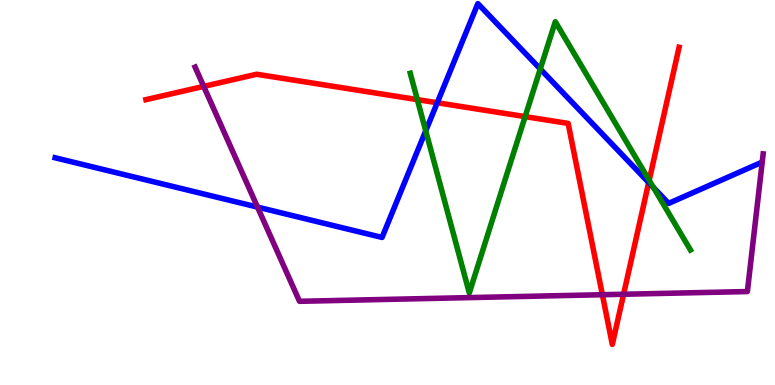[{'lines': ['blue', 'red'], 'intersections': [{'x': 5.64, 'y': 7.33}, {'x': 8.37, 'y': 5.26}]}, {'lines': ['green', 'red'], 'intersections': [{'x': 5.38, 'y': 7.41}, {'x': 6.78, 'y': 6.97}, {'x': 8.38, 'y': 5.32}]}, {'lines': ['purple', 'red'], 'intersections': [{'x': 2.63, 'y': 7.76}, {'x': 7.77, 'y': 2.35}, {'x': 8.05, 'y': 2.36}]}, {'lines': ['blue', 'green'], 'intersections': [{'x': 5.49, 'y': 6.6}, {'x': 6.97, 'y': 8.21}, {'x': 8.43, 'y': 5.13}]}, {'lines': ['blue', 'purple'], 'intersections': [{'x': 3.32, 'y': 4.62}]}, {'lines': ['green', 'purple'], 'intersections': []}]